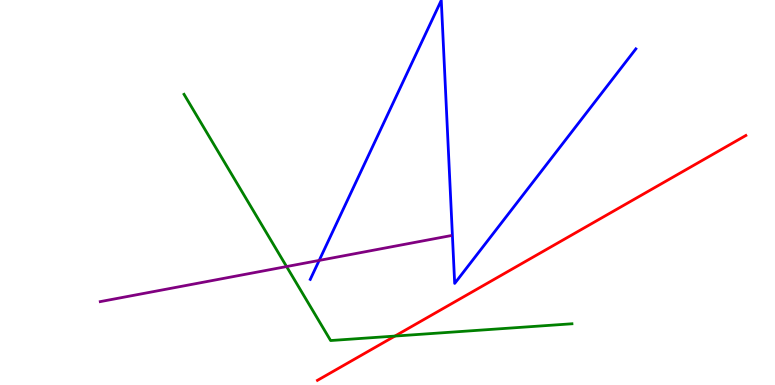[{'lines': ['blue', 'red'], 'intersections': []}, {'lines': ['green', 'red'], 'intersections': [{'x': 5.1, 'y': 1.27}]}, {'lines': ['purple', 'red'], 'intersections': []}, {'lines': ['blue', 'green'], 'intersections': []}, {'lines': ['blue', 'purple'], 'intersections': [{'x': 4.12, 'y': 3.24}]}, {'lines': ['green', 'purple'], 'intersections': [{'x': 3.7, 'y': 3.08}]}]